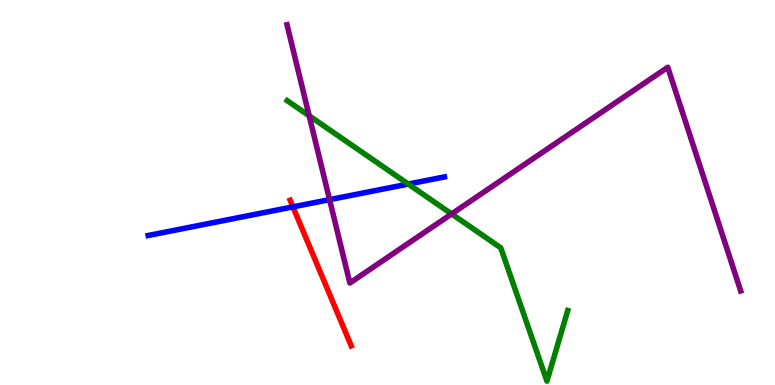[{'lines': ['blue', 'red'], 'intersections': [{'x': 3.78, 'y': 4.63}]}, {'lines': ['green', 'red'], 'intersections': []}, {'lines': ['purple', 'red'], 'intersections': []}, {'lines': ['blue', 'green'], 'intersections': [{'x': 5.27, 'y': 5.22}]}, {'lines': ['blue', 'purple'], 'intersections': [{'x': 4.25, 'y': 4.81}]}, {'lines': ['green', 'purple'], 'intersections': [{'x': 3.99, 'y': 6.99}, {'x': 5.83, 'y': 4.44}]}]